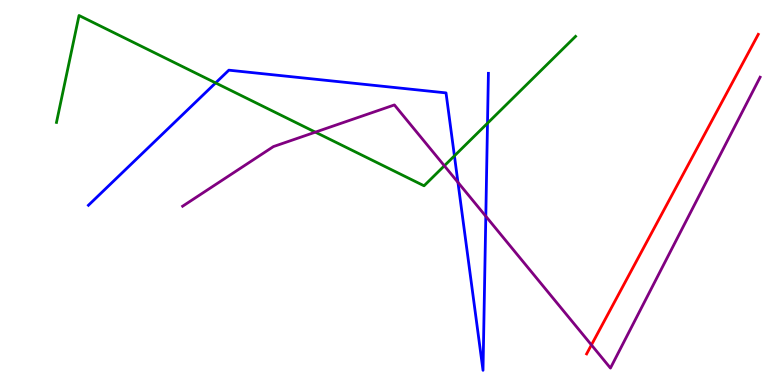[{'lines': ['blue', 'red'], 'intersections': []}, {'lines': ['green', 'red'], 'intersections': []}, {'lines': ['purple', 'red'], 'intersections': [{'x': 7.63, 'y': 1.04}]}, {'lines': ['blue', 'green'], 'intersections': [{'x': 2.78, 'y': 7.85}, {'x': 5.86, 'y': 5.95}, {'x': 6.29, 'y': 6.8}]}, {'lines': ['blue', 'purple'], 'intersections': [{'x': 5.91, 'y': 5.26}, {'x': 6.27, 'y': 4.38}]}, {'lines': ['green', 'purple'], 'intersections': [{'x': 4.07, 'y': 6.57}, {'x': 5.73, 'y': 5.69}]}]